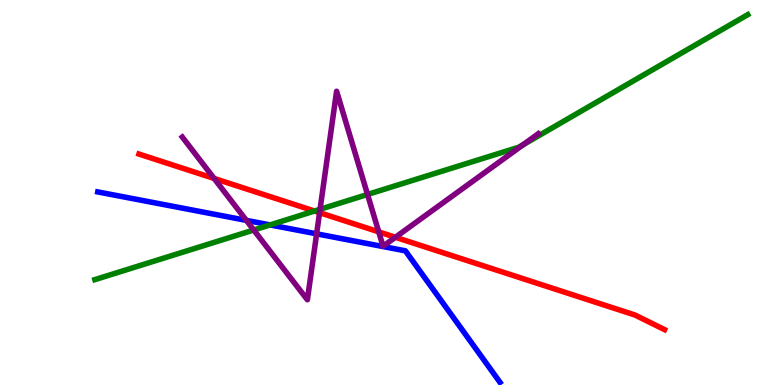[{'lines': ['blue', 'red'], 'intersections': []}, {'lines': ['green', 'red'], 'intersections': [{'x': 4.06, 'y': 4.52}]}, {'lines': ['purple', 'red'], 'intersections': [{'x': 2.76, 'y': 5.37}, {'x': 4.12, 'y': 4.48}, {'x': 4.89, 'y': 3.98}, {'x': 5.1, 'y': 3.84}]}, {'lines': ['blue', 'green'], 'intersections': [{'x': 3.48, 'y': 4.16}]}, {'lines': ['blue', 'purple'], 'intersections': [{'x': 3.18, 'y': 4.28}, {'x': 4.09, 'y': 3.93}]}, {'lines': ['green', 'purple'], 'intersections': [{'x': 3.27, 'y': 4.03}, {'x': 4.13, 'y': 4.56}, {'x': 4.74, 'y': 4.95}, {'x': 6.75, 'y': 6.24}]}]